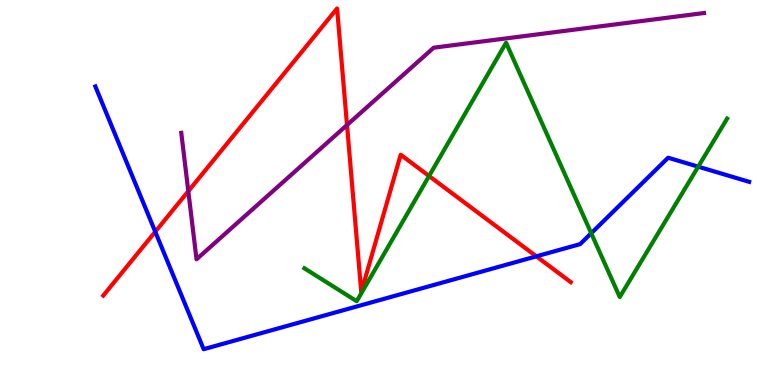[{'lines': ['blue', 'red'], 'intersections': [{'x': 2.0, 'y': 3.98}, {'x': 6.92, 'y': 3.34}]}, {'lines': ['green', 'red'], 'intersections': [{'x': 5.54, 'y': 5.43}]}, {'lines': ['purple', 'red'], 'intersections': [{'x': 2.43, 'y': 5.03}, {'x': 4.48, 'y': 6.75}]}, {'lines': ['blue', 'green'], 'intersections': [{'x': 7.63, 'y': 3.94}, {'x': 9.01, 'y': 5.67}]}, {'lines': ['blue', 'purple'], 'intersections': []}, {'lines': ['green', 'purple'], 'intersections': []}]